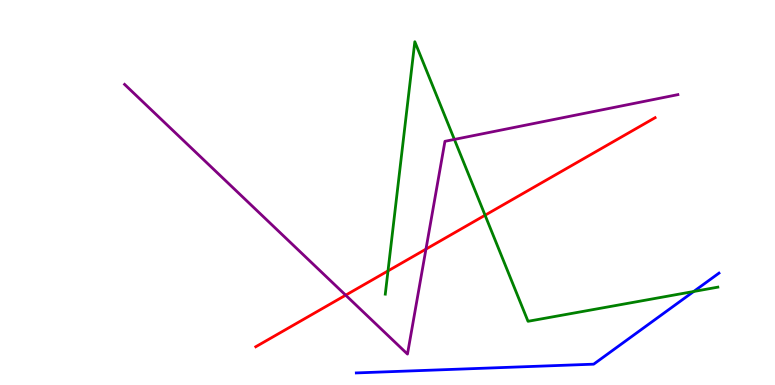[{'lines': ['blue', 'red'], 'intersections': []}, {'lines': ['green', 'red'], 'intersections': [{'x': 5.01, 'y': 2.96}, {'x': 6.26, 'y': 4.41}]}, {'lines': ['purple', 'red'], 'intersections': [{'x': 4.46, 'y': 2.33}, {'x': 5.5, 'y': 3.53}]}, {'lines': ['blue', 'green'], 'intersections': [{'x': 8.95, 'y': 2.43}]}, {'lines': ['blue', 'purple'], 'intersections': []}, {'lines': ['green', 'purple'], 'intersections': [{'x': 5.86, 'y': 6.38}]}]